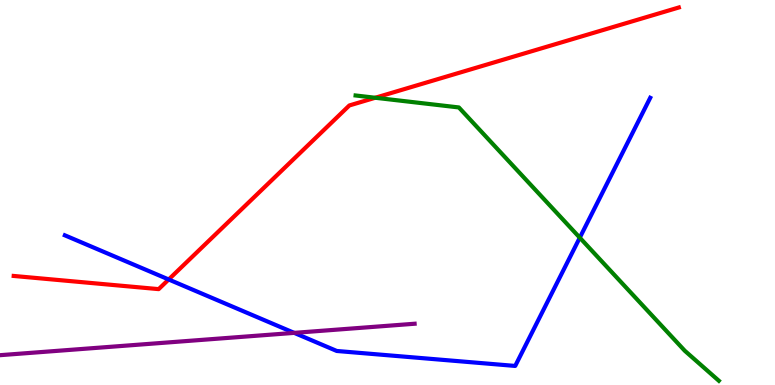[{'lines': ['blue', 'red'], 'intersections': [{'x': 2.18, 'y': 2.74}]}, {'lines': ['green', 'red'], 'intersections': [{'x': 4.84, 'y': 7.46}]}, {'lines': ['purple', 'red'], 'intersections': []}, {'lines': ['blue', 'green'], 'intersections': [{'x': 7.48, 'y': 3.83}]}, {'lines': ['blue', 'purple'], 'intersections': [{'x': 3.8, 'y': 1.35}]}, {'lines': ['green', 'purple'], 'intersections': []}]